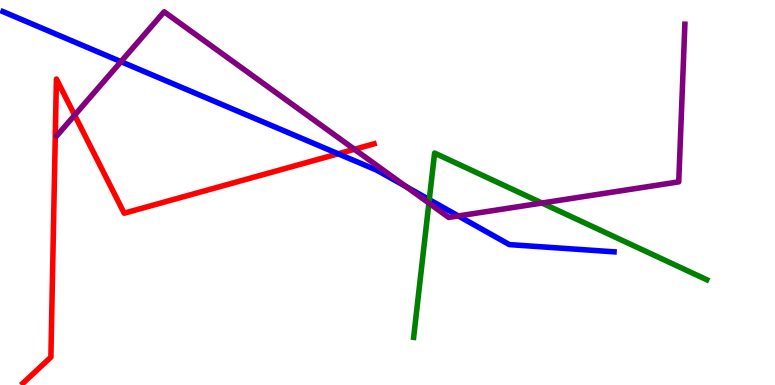[{'lines': ['blue', 'red'], 'intersections': [{'x': 4.36, 'y': 6.01}]}, {'lines': ['green', 'red'], 'intersections': []}, {'lines': ['purple', 'red'], 'intersections': [{'x': 0.963, 'y': 7.01}, {'x': 4.57, 'y': 6.12}]}, {'lines': ['blue', 'green'], 'intersections': [{'x': 5.54, 'y': 4.81}]}, {'lines': ['blue', 'purple'], 'intersections': [{'x': 1.56, 'y': 8.4}, {'x': 5.24, 'y': 5.15}, {'x': 5.91, 'y': 4.39}]}, {'lines': ['green', 'purple'], 'intersections': [{'x': 5.53, 'y': 4.72}, {'x': 6.99, 'y': 4.73}]}]